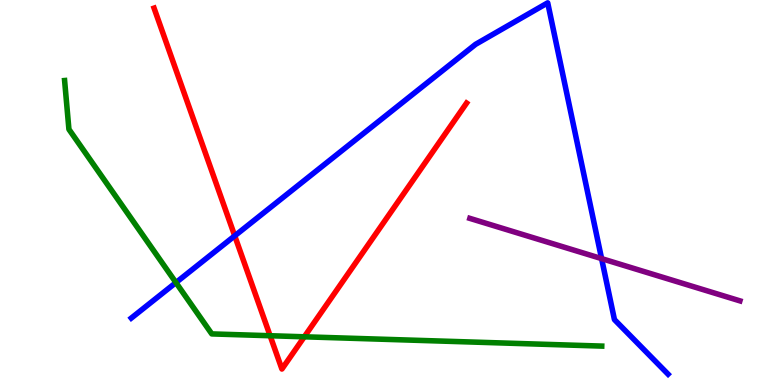[{'lines': ['blue', 'red'], 'intersections': [{'x': 3.03, 'y': 3.87}]}, {'lines': ['green', 'red'], 'intersections': [{'x': 3.49, 'y': 1.28}, {'x': 3.93, 'y': 1.25}]}, {'lines': ['purple', 'red'], 'intersections': []}, {'lines': ['blue', 'green'], 'intersections': [{'x': 2.27, 'y': 2.66}]}, {'lines': ['blue', 'purple'], 'intersections': [{'x': 7.76, 'y': 3.28}]}, {'lines': ['green', 'purple'], 'intersections': []}]